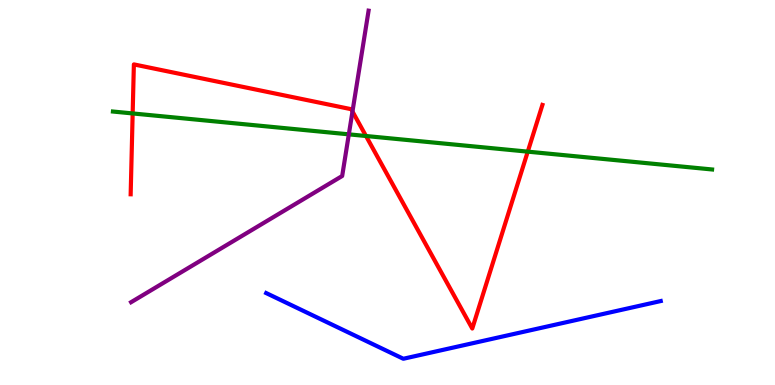[{'lines': ['blue', 'red'], 'intersections': []}, {'lines': ['green', 'red'], 'intersections': [{'x': 1.71, 'y': 7.05}, {'x': 4.72, 'y': 6.47}, {'x': 6.81, 'y': 6.06}]}, {'lines': ['purple', 'red'], 'intersections': [{'x': 4.55, 'y': 7.1}]}, {'lines': ['blue', 'green'], 'intersections': []}, {'lines': ['blue', 'purple'], 'intersections': []}, {'lines': ['green', 'purple'], 'intersections': [{'x': 4.5, 'y': 6.51}]}]